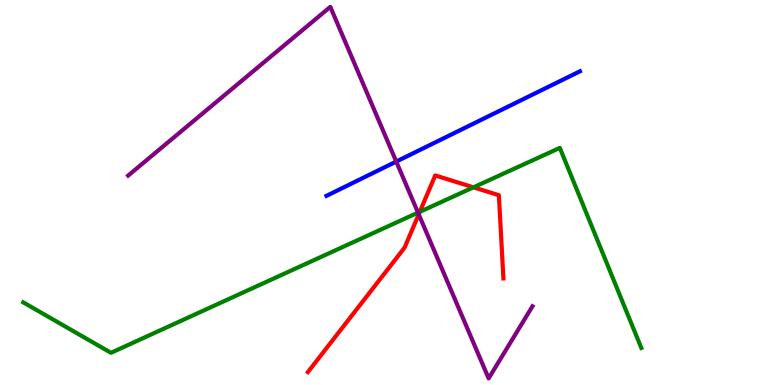[{'lines': ['blue', 'red'], 'intersections': []}, {'lines': ['green', 'red'], 'intersections': [{'x': 5.42, 'y': 4.5}, {'x': 6.11, 'y': 5.13}]}, {'lines': ['purple', 'red'], 'intersections': [{'x': 5.4, 'y': 4.43}]}, {'lines': ['blue', 'green'], 'intersections': []}, {'lines': ['blue', 'purple'], 'intersections': [{'x': 5.11, 'y': 5.8}]}, {'lines': ['green', 'purple'], 'intersections': [{'x': 5.39, 'y': 4.48}]}]